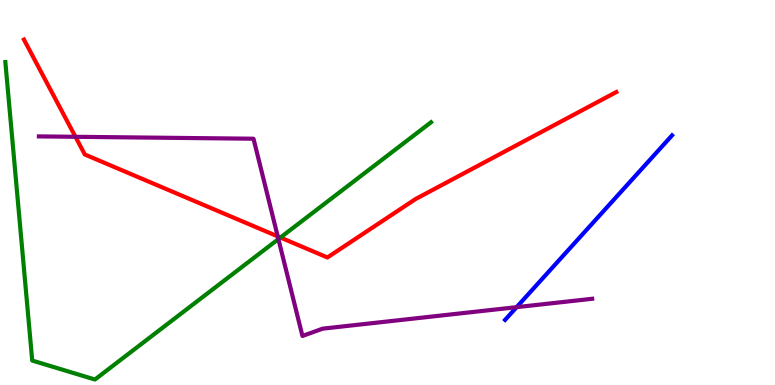[{'lines': ['blue', 'red'], 'intersections': []}, {'lines': ['green', 'red'], 'intersections': [{'x': 3.62, 'y': 3.83}]}, {'lines': ['purple', 'red'], 'intersections': [{'x': 0.974, 'y': 6.45}, {'x': 3.58, 'y': 3.86}]}, {'lines': ['blue', 'green'], 'intersections': []}, {'lines': ['blue', 'purple'], 'intersections': [{'x': 6.67, 'y': 2.02}]}, {'lines': ['green', 'purple'], 'intersections': [{'x': 3.59, 'y': 3.79}]}]